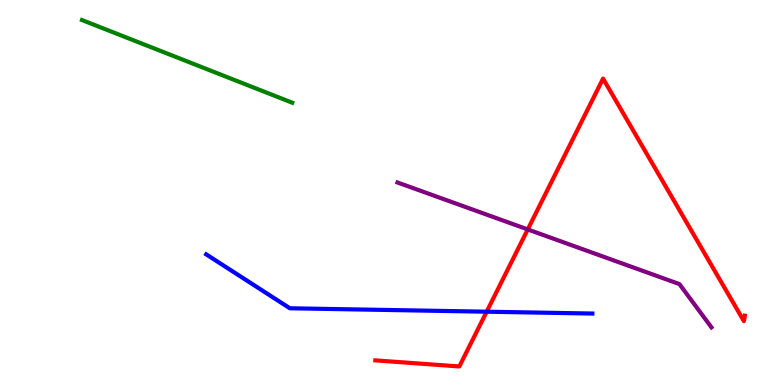[{'lines': ['blue', 'red'], 'intersections': [{'x': 6.28, 'y': 1.9}]}, {'lines': ['green', 'red'], 'intersections': []}, {'lines': ['purple', 'red'], 'intersections': [{'x': 6.81, 'y': 4.04}]}, {'lines': ['blue', 'green'], 'intersections': []}, {'lines': ['blue', 'purple'], 'intersections': []}, {'lines': ['green', 'purple'], 'intersections': []}]